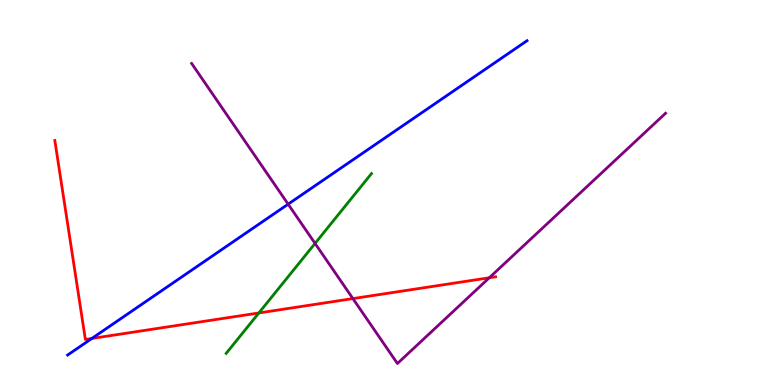[{'lines': ['blue', 'red'], 'intersections': [{'x': 1.19, 'y': 1.21}]}, {'lines': ['green', 'red'], 'intersections': [{'x': 3.34, 'y': 1.87}]}, {'lines': ['purple', 'red'], 'intersections': [{'x': 4.55, 'y': 2.24}, {'x': 6.31, 'y': 2.79}]}, {'lines': ['blue', 'green'], 'intersections': []}, {'lines': ['blue', 'purple'], 'intersections': [{'x': 3.72, 'y': 4.7}]}, {'lines': ['green', 'purple'], 'intersections': [{'x': 4.07, 'y': 3.68}]}]